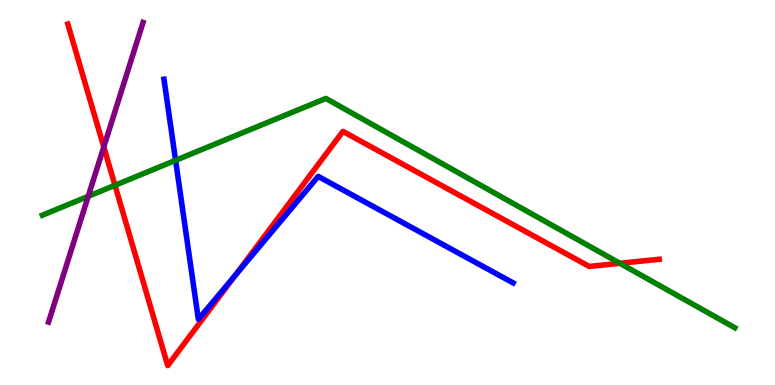[{'lines': ['blue', 'red'], 'intersections': [{'x': 3.04, 'y': 2.85}]}, {'lines': ['green', 'red'], 'intersections': [{'x': 1.48, 'y': 5.19}, {'x': 8.0, 'y': 3.16}]}, {'lines': ['purple', 'red'], 'intersections': [{'x': 1.34, 'y': 6.18}]}, {'lines': ['blue', 'green'], 'intersections': [{'x': 2.27, 'y': 5.84}]}, {'lines': ['blue', 'purple'], 'intersections': []}, {'lines': ['green', 'purple'], 'intersections': [{'x': 1.14, 'y': 4.9}]}]